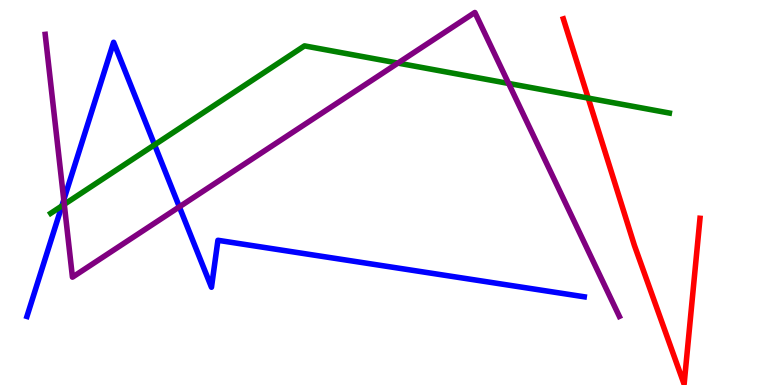[{'lines': ['blue', 'red'], 'intersections': []}, {'lines': ['green', 'red'], 'intersections': [{'x': 7.59, 'y': 7.45}]}, {'lines': ['purple', 'red'], 'intersections': []}, {'lines': ['blue', 'green'], 'intersections': [{'x': 0.798, 'y': 4.65}, {'x': 1.99, 'y': 6.24}]}, {'lines': ['blue', 'purple'], 'intersections': [{'x': 0.823, 'y': 4.81}, {'x': 2.31, 'y': 4.63}]}, {'lines': ['green', 'purple'], 'intersections': [{'x': 0.829, 'y': 4.69}, {'x': 5.13, 'y': 8.36}, {'x': 6.56, 'y': 7.83}]}]